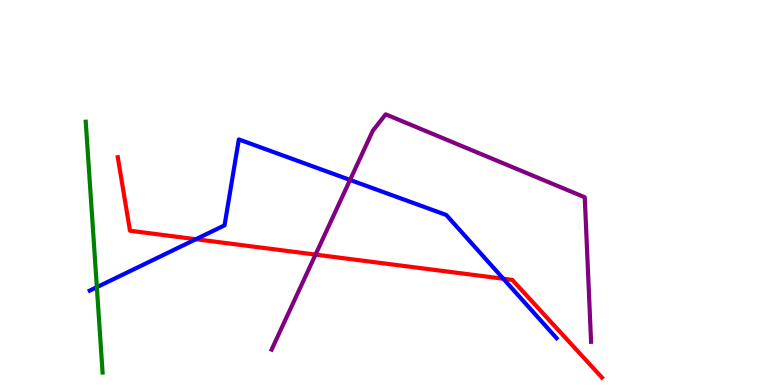[{'lines': ['blue', 'red'], 'intersections': [{'x': 2.53, 'y': 3.79}, {'x': 6.5, 'y': 2.76}]}, {'lines': ['green', 'red'], 'intersections': []}, {'lines': ['purple', 'red'], 'intersections': [{'x': 4.07, 'y': 3.39}]}, {'lines': ['blue', 'green'], 'intersections': [{'x': 1.25, 'y': 2.54}]}, {'lines': ['blue', 'purple'], 'intersections': [{'x': 4.52, 'y': 5.33}]}, {'lines': ['green', 'purple'], 'intersections': []}]